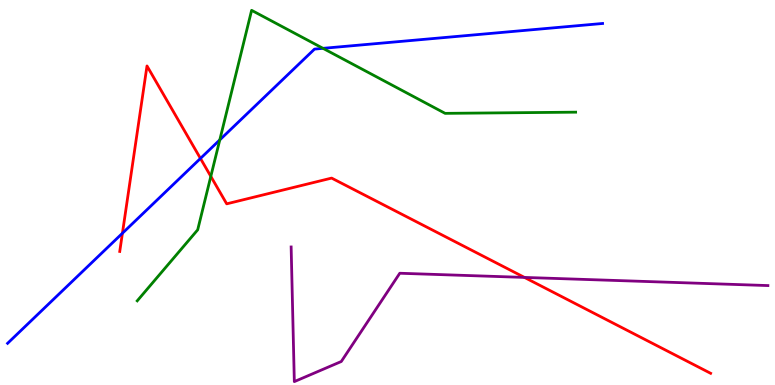[{'lines': ['blue', 'red'], 'intersections': [{'x': 1.58, 'y': 3.94}, {'x': 2.59, 'y': 5.88}]}, {'lines': ['green', 'red'], 'intersections': [{'x': 2.72, 'y': 5.42}]}, {'lines': ['purple', 'red'], 'intersections': [{'x': 6.77, 'y': 2.79}]}, {'lines': ['blue', 'green'], 'intersections': [{'x': 2.84, 'y': 6.37}, {'x': 4.17, 'y': 8.74}]}, {'lines': ['blue', 'purple'], 'intersections': []}, {'lines': ['green', 'purple'], 'intersections': []}]